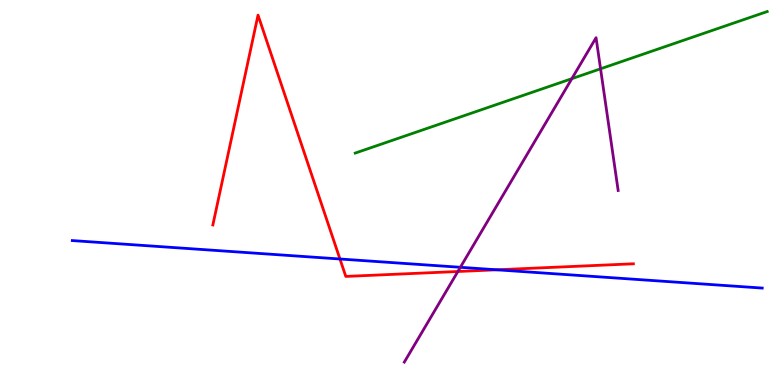[{'lines': ['blue', 'red'], 'intersections': [{'x': 4.39, 'y': 3.27}, {'x': 6.41, 'y': 2.99}]}, {'lines': ['green', 'red'], 'intersections': []}, {'lines': ['purple', 'red'], 'intersections': [{'x': 5.91, 'y': 2.95}]}, {'lines': ['blue', 'green'], 'intersections': []}, {'lines': ['blue', 'purple'], 'intersections': [{'x': 5.94, 'y': 3.06}]}, {'lines': ['green', 'purple'], 'intersections': [{'x': 7.38, 'y': 7.96}, {'x': 7.75, 'y': 8.21}]}]